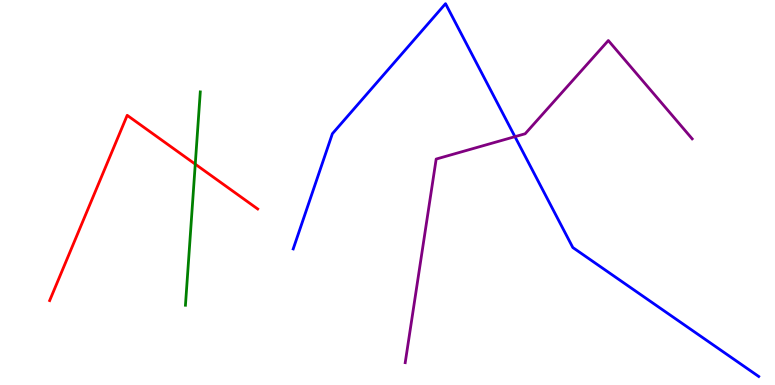[{'lines': ['blue', 'red'], 'intersections': []}, {'lines': ['green', 'red'], 'intersections': [{'x': 2.52, 'y': 5.74}]}, {'lines': ['purple', 'red'], 'intersections': []}, {'lines': ['blue', 'green'], 'intersections': []}, {'lines': ['blue', 'purple'], 'intersections': [{'x': 6.64, 'y': 6.45}]}, {'lines': ['green', 'purple'], 'intersections': []}]